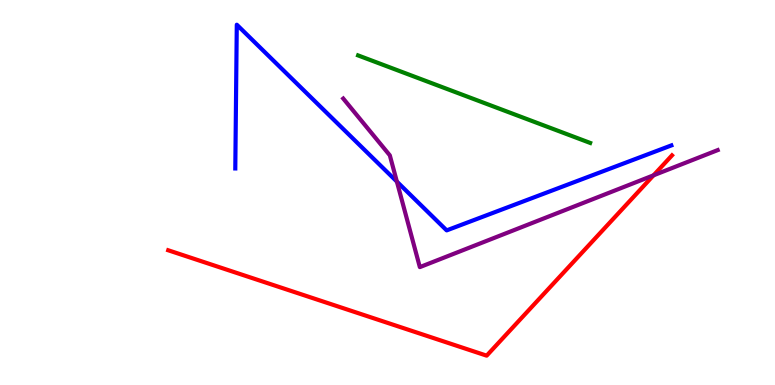[{'lines': ['blue', 'red'], 'intersections': []}, {'lines': ['green', 'red'], 'intersections': []}, {'lines': ['purple', 'red'], 'intersections': [{'x': 8.43, 'y': 5.45}]}, {'lines': ['blue', 'green'], 'intersections': []}, {'lines': ['blue', 'purple'], 'intersections': [{'x': 5.12, 'y': 5.28}]}, {'lines': ['green', 'purple'], 'intersections': []}]